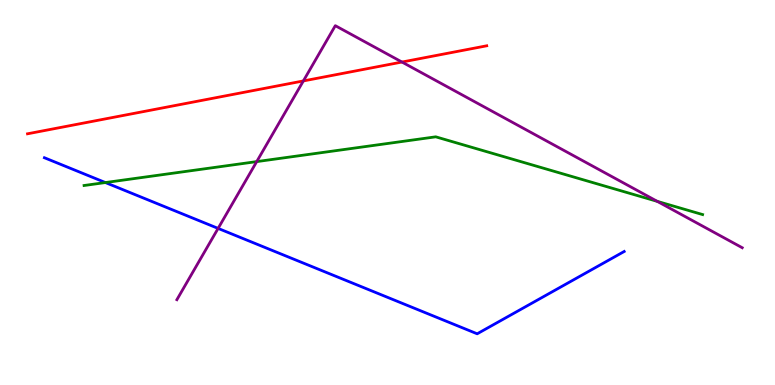[{'lines': ['blue', 'red'], 'intersections': []}, {'lines': ['green', 'red'], 'intersections': []}, {'lines': ['purple', 'red'], 'intersections': [{'x': 3.91, 'y': 7.9}, {'x': 5.19, 'y': 8.39}]}, {'lines': ['blue', 'green'], 'intersections': [{'x': 1.36, 'y': 5.26}]}, {'lines': ['blue', 'purple'], 'intersections': [{'x': 2.81, 'y': 4.07}]}, {'lines': ['green', 'purple'], 'intersections': [{'x': 3.31, 'y': 5.8}, {'x': 8.48, 'y': 4.77}]}]